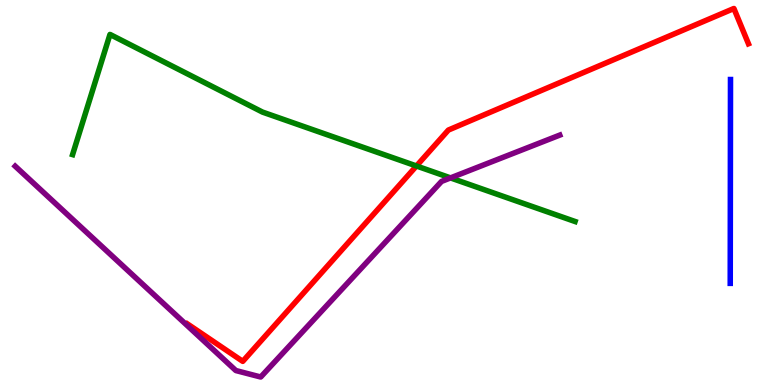[{'lines': ['blue', 'red'], 'intersections': []}, {'lines': ['green', 'red'], 'intersections': [{'x': 5.37, 'y': 5.69}]}, {'lines': ['purple', 'red'], 'intersections': []}, {'lines': ['blue', 'green'], 'intersections': []}, {'lines': ['blue', 'purple'], 'intersections': []}, {'lines': ['green', 'purple'], 'intersections': [{'x': 5.81, 'y': 5.38}]}]